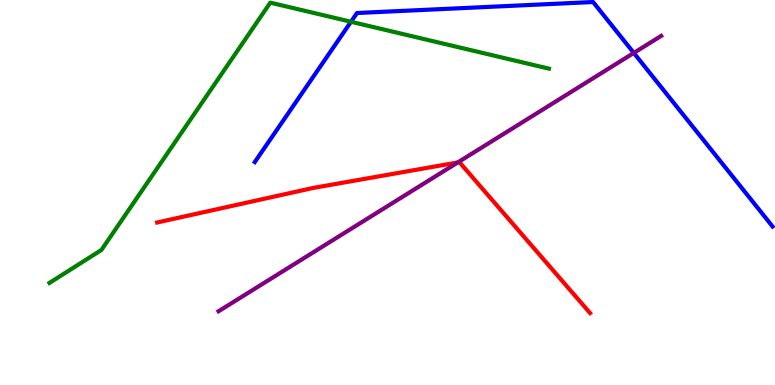[{'lines': ['blue', 'red'], 'intersections': []}, {'lines': ['green', 'red'], 'intersections': []}, {'lines': ['purple', 'red'], 'intersections': [{'x': 5.91, 'y': 5.78}]}, {'lines': ['blue', 'green'], 'intersections': [{'x': 4.53, 'y': 9.43}]}, {'lines': ['blue', 'purple'], 'intersections': [{'x': 8.18, 'y': 8.63}]}, {'lines': ['green', 'purple'], 'intersections': []}]